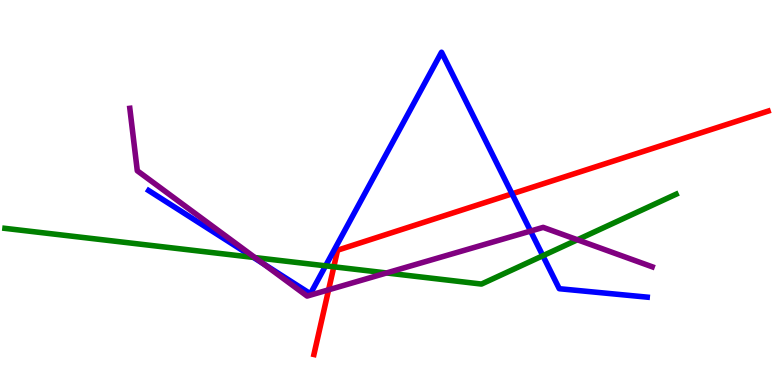[{'lines': ['blue', 'red'], 'intersections': [{'x': 6.61, 'y': 4.97}]}, {'lines': ['green', 'red'], 'intersections': [{'x': 4.31, 'y': 3.07}]}, {'lines': ['purple', 'red'], 'intersections': [{'x': 4.24, 'y': 2.47}]}, {'lines': ['blue', 'green'], 'intersections': [{'x': 3.27, 'y': 3.31}, {'x': 4.2, 'y': 3.1}, {'x': 7.0, 'y': 3.36}]}, {'lines': ['blue', 'purple'], 'intersections': [{'x': 3.39, 'y': 3.15}, {'x': 6.85, 'y': 4.0}]}, {'lines': ['green', 'purple'], 'intersections': [{'x': 3.29, 'y': 3.31}, {'x': 4.99, 'y': 2.91}, {'x': 7.45, 'y': 3.77}]}]